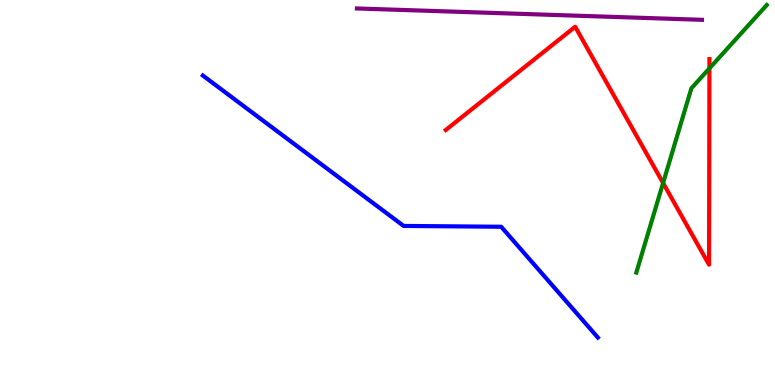[{'lines': ['blue', 'red'], 'intersections': []}, {'lines': ['green', 'red'], 'intersections': [{'x': 8.56, 'y': 5.25}, {'x': 9.15, 'y': 8.22}]}, {'lines': ['purple', 'red'], 'intersections': []}, {'lines': ['blue', 'green'], 'intersections': []}, {'lines': ['blue', 'purple'], 'intersections': []}, {'lines': ['green', 'purple'], 'intersections': []}]